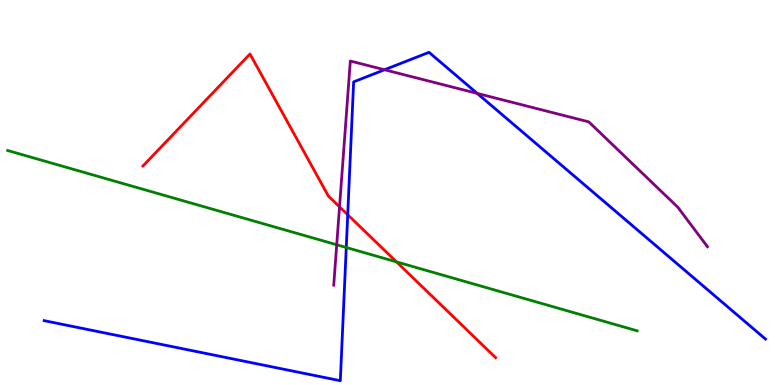[{'lines': ['blue', 'red'], 'intersections': [{'x': 4.49, 'y': 4.42}]}, {'lines': ['green', 'red'], 'intersections': [{'x': 5.12, 'y': 3.2}]}, {'lines': ['purple', 'red'], 'intersections': [{'x': 4.38, 'y': 4.63}]}, {'lines': ['blue', 'green'], 'intersections': [{'x': 4.47, 'y': 3.57}]}, {'lines': ['blue', 'purple'], 'intersections': [{'x': 4.96, 'y': 8.19}, {'x': 6.16, 'y': 7.57}]}, {'lines': ['green', 'purple'], 'intersections': [{'x': 4.34, 'y': 3.64}]}]